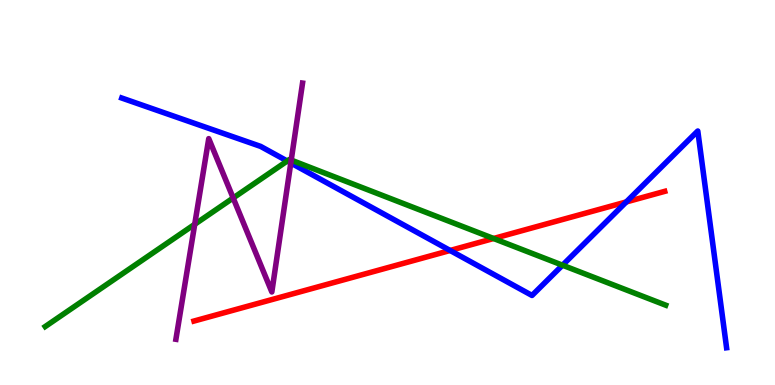[{'lines': ['blue', 'red'], 'intersections': [{'x': 5.81, 'y': 3.49}, {'x': 8.08, 'y': 4.75}]}, {'lines': ['green', 'red'], 'intersections': [{'x': 6.37, 'y': 3.81}]}, {'lines': ['purple', 'red'], 'intersections': []}, {'lines': ['blue', 'green'], 'intersections': [{'x': 3.71, 'y': 5.82}, {'x': 7.26, 'y': 3.11}]}, {'lines': ['blue', 'purple'], 'intersections': [{'x': 3.75, 'y': 5.77}]}, {'lines': ['green', 'purple'], 'intersections': [{'x': 2.51, 'y': 4.17}, {'x': 3.01, 'y': 4.86}, {'x': 3.76, 'y': 5.84}]}]